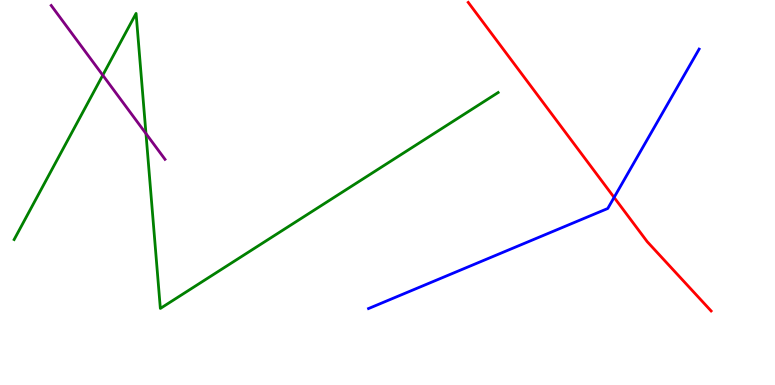[{'lines': ['blue', 'red'], 'intersections': [{'x': 7.92, 'y': 4.87}]}, {'lines': ['green', 'red'], 'intersections': []}, {'lines': ['purple', 'red'], 'intersections': []}, {'lines': ['blue', 'green'], 'intersections': []}, {'lines': ['blue', 'purple'], 'intersections': []}, {'lines': ['green', 'purple'], 'intersections': [{'x': 1.33, 'y': 8.05}, {'x': 1.88, 'y': 6.53}]}]